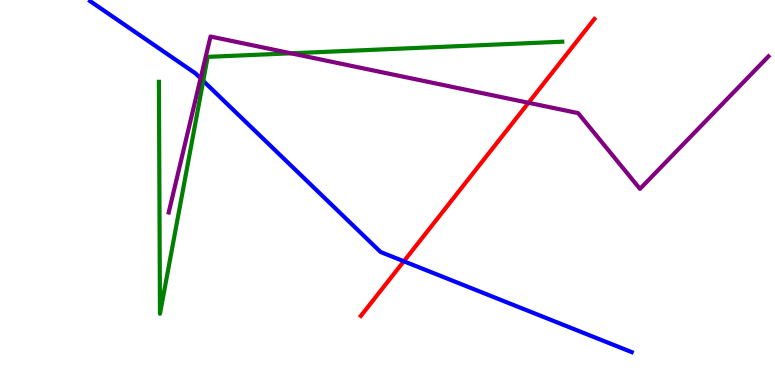[{'lines': ['blue', 'red'], 'intersections': [{'x': 5.21, 'y': 3.21}]}, {'lines': ['green', 'red'], 'intersections': []}, {'lines': ['purple', 'red'], 'intersections': [{'x': 6.82, 'y': 7.33}]}, {'lines': ['blue', 'green'], 'intersections': [{'x': 2.62, 'y': 7.9}]}, {'lines': ['blue', 'purple'], 'intersections': [{'x': 2.59, 'y': 7.97}]}, {'lines': ['green', 'purple'], 'intersections': [{'x': 3.76, 'y': 8.62}]}]